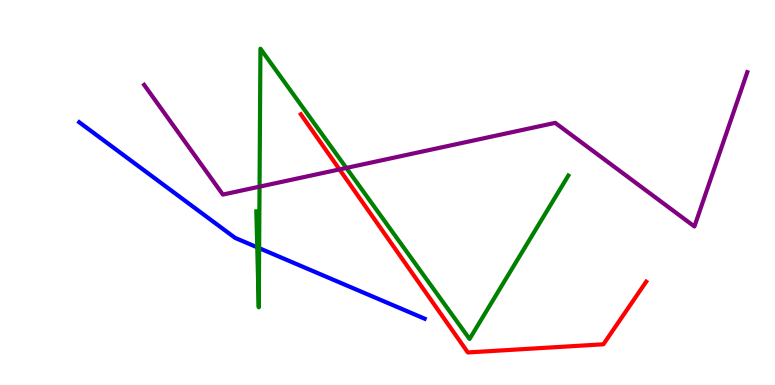[{'lines': ['blue', 'red'], 'intersections': []}, {'lines': ['green', 'red'], 'intersections': []}, {'lines': ['purple', 'red'], 'intersections': [{'x': 4.38, 'y': 5.6}]}, {'lines': ['blue', 'green'], 'intersections': [{'x': 3.32, 'y': 3.58}, {'x': 3.34, 'y': 3.55}]}, {'lines': ['blue', 'purple'], 'intersections': []}, {'lines': ['green', 'purple'], 'intersections': [{'x': 3.35, 'y': 5.15}, {'x': 4.47, 'y': 5.64}]}]